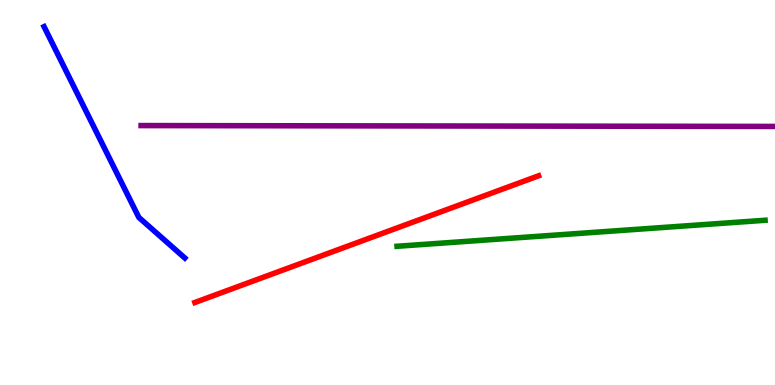[{'lines': ['blue', 'red'], 'intersections': []}, {'lines': ['green', 'red'], 'intersections': []}, {'lines': ['purple', 'red'], 'intersections': []}, {'lines': ['blue', 'green'], 'intersections': []}, {'lines': ['blue', 'purple'], 'intersections': []}, {'lines': ['green', 'purple'], 'intersections': []}]